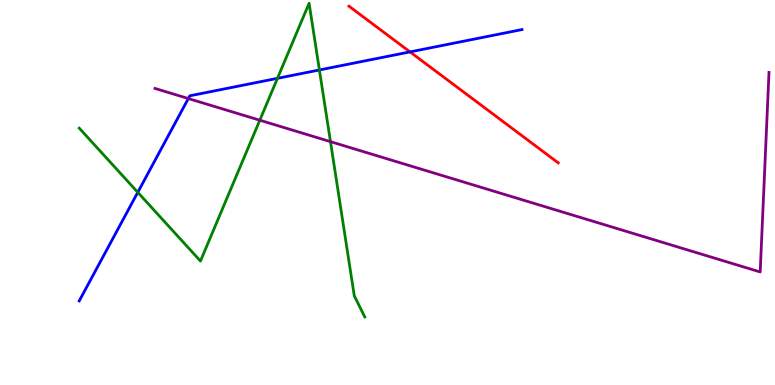[{'lines': ['blue', 'red'], 'intersections': [{'x': 5.29, 'y': 8.65}]}, {'lines': ['green', 'red'], 'intersections': []}, {'lines': ['purple', 'red'], 'intersections': []}, {'lines': ['blue', 'green'], 'intersections': [{'x': 1.78, 'y': 5.0}, {'x': 3.58, 'y': 7.97}, {'x': 4.12, 'y': 8.18}]}, {'lines': ['blue', 'purple'], 'intersections': [{'x': 2.43, 'y': 7.44}]}, {'lines': ['green', 'purple'], 'intersections': [{'x': 3.35, 'y': 6.88}, {'x': 4.26, 'y': 6.32}]}]